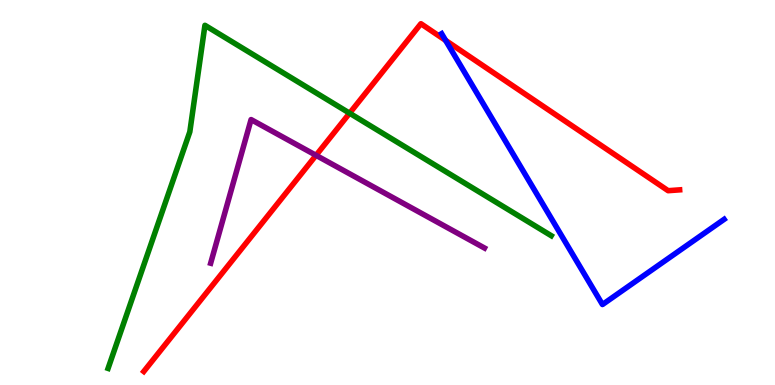[{'lines': ['blue', 'red'], 'intersections': [{'x': 5.75, 'y': 8.95}]}, {'lines': ['green', 'red'], 'intersections': [{'x': 4.51, 'y': 7.06}]}, {'lines': ['purple', 'red'], 'intersections': [{'x': 4.08, 'y': 5.97}]}, {'lines': ['blue', 'green'], 'intersections': []}, {'lines': ['blue', 'purple'], 'intersections': []}, {'lines': ['green', 'purple'], 'intersections': []}]